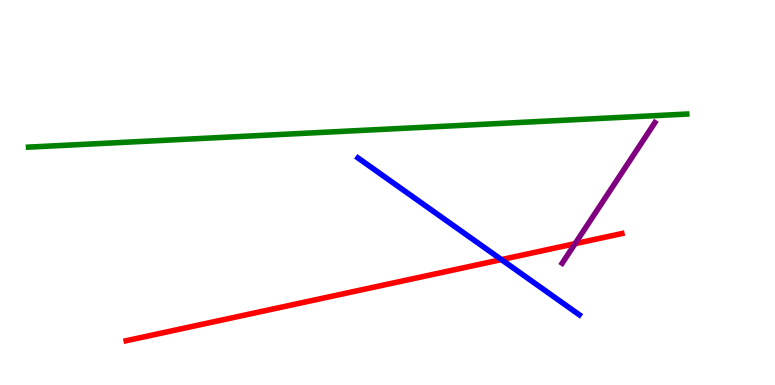[{'lines': ['blue', 'red'], 'intersections': [{'x': 6.47, 'y': 3.26}]}, {'lines': ['green', 'red'], 'intersections': []}, {'lines': ['purple', 'red'], 'intersections': [{'x': 7.42, 'y': 3.67}]}, {'lines': ['blue', 'green'], 'intersections': []}, {'lines': ['blue', 'purple'], 'intersections': []}, {'lines': ['green', 'purple'], 'intersections': []}]